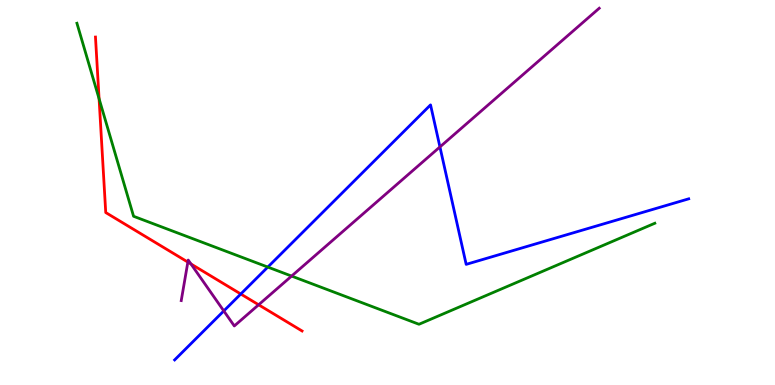[{'lines': ['blue', 'red'], 'intersections': [{'x': 3.11, 'y': 2.36}]}, {'lines': ['green', 'red'], 'intersections': [{'x': 1.28, 'y': 7.44}]}, {'lines': ['purple', 'red'], 'intersections': [{'x': 2.42, 'y': 3.19}, {'x': 2.46, 'y': 3.14}, {'x': 3.34, 'y': 2.08}]}, {'lines': ['blue', 'green'], 'intersections': [{'x': 3.46, 'y': 3.06}]}, {'lines': ['blue', 'purple'], 'intersections': [{'x': 2.89, 'y': 1.92}, {'x': 5.68, 'y': 6.18}]}, {'lines': ['green', 'purple'], 'intersections': [{'x': 3.76, 'y': 2.83}]}]